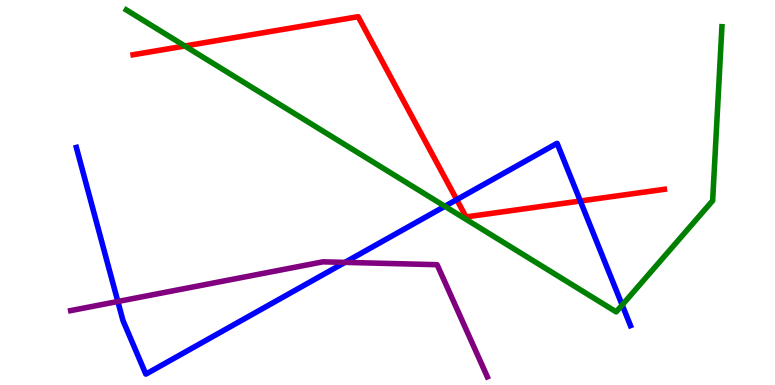[{'lines': ['blue', 'red'], 'intersections': [{'x': 5.89, 'y': 4.81}, {'x': 7.49, 'y': 4.78}]}, {'lines': ['green', 'red'], 'intersections': [{'x': 2.39, 'y': 8.81}]}, {'lines': ['purple', 'red'], 'intersections': []}, {'lines': ['blue', 'green'], 'intersections': [{'x': 5.74, 'y': 4.64}, {'x': 8.03, 'y': 2.08}]}, {'lines': ['blue', 'purple'], 'intersections': [{'x': 1.52, 'y': 2.17}, {'x': 4.45, 'y': 3.18}]}, {'lines': ['green', 'purple'], 'intersections': []}]